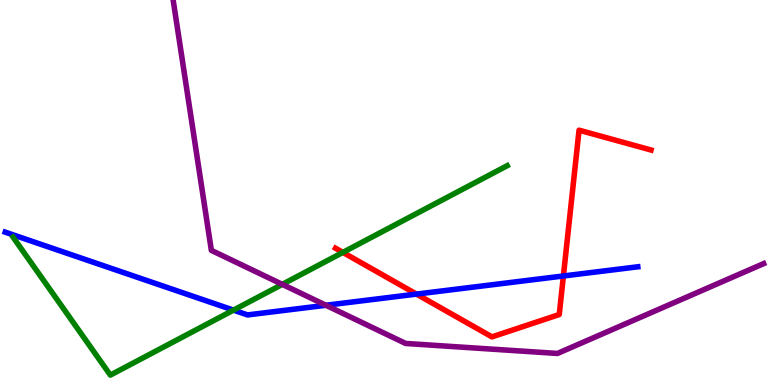[{'lines': ['blue', 'red'], 'intersections': [{'x': 5.37, 'y': 2.36}, {'x': 7.27, 'y': 2.83}]}, {'lines': ['green', 'red'], 'intersections': [{'x': 4.42, 'y': 3.44}]}, {'lines': ['purple', 'red'], 'intersections': []}, {'lines': ['blue', 'green'], 'intersections': [{'x': 3.01, 'y': 1.94}]}, {'lines': ['blue', 'purple'], 'intersections': [{'x': 4.21, 'y': 2.07}]}, {'lines': ['green', 'purple'], 'intersections': [{'x': 3.64, 'y': 2.61}]}]